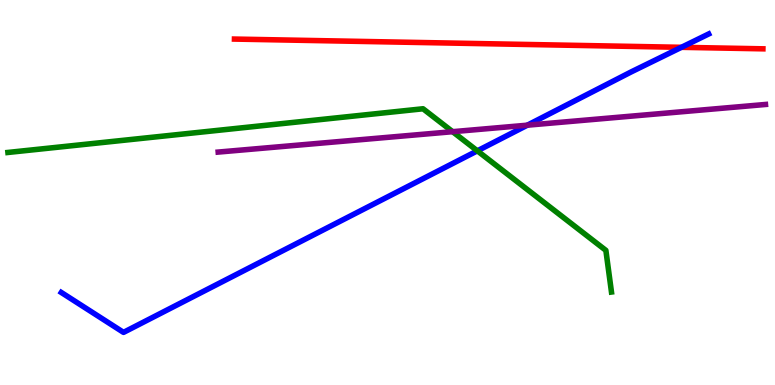[{'lines': ['blue', 'red'], 'intersections': [{'x': 8.79, 'y': 8.77}]}, {'lines': ['green', 'red'], 'intersections': []}, {'lines': ['purple', 'red'], 'intersections': []}, {'lines': ['blue', 'green'], 'intersections': [{'x': 6.16, 'y': 6.08}]}, {'lines': ['blue', 'purple'], 'intersections': [{'x': 6.8, 'y': 6.75}]}, {'lines': ['green', 'purple'], 'intersections': [{'x': 5.84, 'y': 6.58}]}]